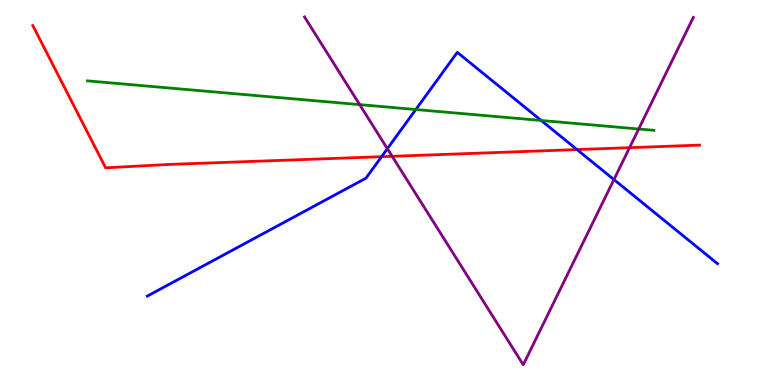[{'lines': ['blue', 'red'], 'intersections': [{'x': 4.92, 'y': 5.93}, {'x': 7.45, 'y': 6.11}]}, {'lines': ['green', 'red'], 'intersections': []}, {'lines': ['purple', 'red'], 'intersections': [{'x': 5.06, 'y': 5.94}, {'x': 8.12, 'y': 6.16}]}, {'lines': ['blue', 'green'], 'intersections': [{'x': 5.37, 'y': 7.16}, {'x': 6.98, 'y': 6.87}]}, {'lines': ['blue', 'purple'], 'intersections': [{'x': 5.0, 'y': 6.14}, {'x': 7.92, 'y': 5.34}]}, {'lines': ['green', 'purple'], 'intersections': [{'x': 4.64, 'y': 7.28}, {'x': 8.24, 'y': 6.65}]}]